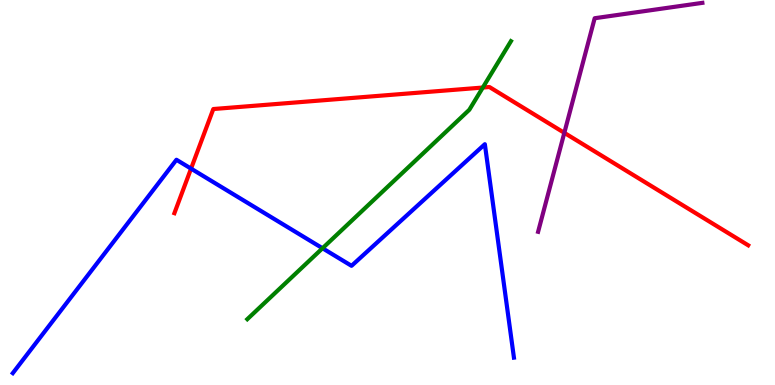[{'lines': ['blue', 'red'], 'intersections': [{'x': 2.47, 'y': 5.62}]}, {'lines': ['green', 'red'], 'intersections': [{'x': 6.23, 'y': 7.73}]}, {'lines': ['purple', 'red'], 'intersections': [{'x': 7.28, 'y': 6.55}]}, {'lines': ['blue', 'green'], 'intersections': [{'x': 4.16, 'y': 3.55}]}, {'lines': ['blue', 'purple'], 'intersections': []}, {'lines': ['green', 'purple'], 'intersections': []}]